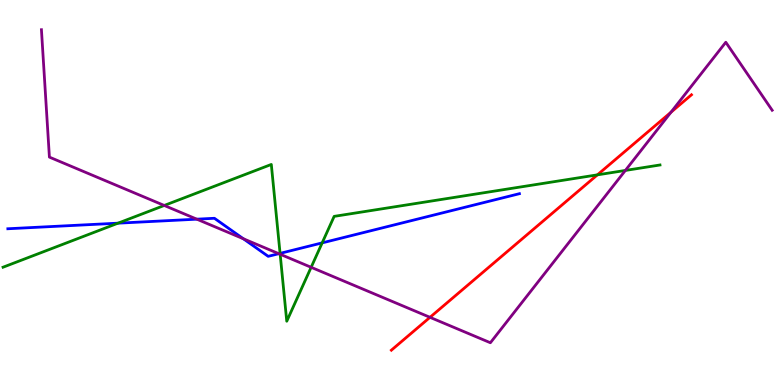[{'lines': ['blue', 'red'], 'intersections': []}, {'lines': ['green', 'red'], 'intersections': [{'x': 7.71, 'y': 5.46}]}, {'lines': ['purple', 'red'], 'intersections': [{'x': 5.55, 'y': 1.76}, {'x': 8.66, 'y': 7.08}]}, {'lines': ['blue', 'green'], 'intersections': [{'x': 1.52, 'y': 4.2}, {'x': 3.61, 'y': 3.42}, {'x': 4.16, 'y': 3.69}]}, {'lines': ['blue', 'purple'], 'intersections': [{'x': 2.54, 'y': 4.31}, {'x': 3.14, 'y': 3.8}, {'x': 3.6, 'y': 3.41}]}, {'lines': ['green', 'purple'], 'intersections': [{'x': 2.12, 'y': 4.66}, {'x': 3.61, 'y': 3.4}, {'x': 4.01, 'y': 3.06}, {'x': 8.07, 'y': 5.57}]}]